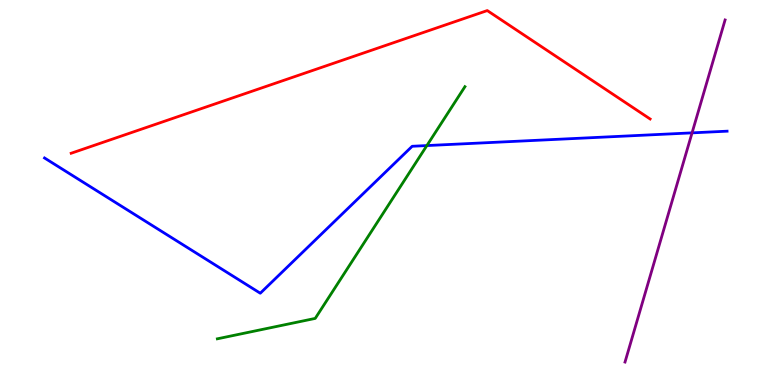[{'lines': ['blue', 'red'], 'intersections': []}, {'lines': ['green', 'red'], 'intersections': []}, {'lines': ['purple', 'red'], 'intersections': []}, {'lines': ['blue', 'green'], 'intersections': [{'x': 5.51, 'y': 6.22}]}, {'lines': ['blue', 'purple'], 'intersections': [{'x': 8.93, 'y': 6.55}]}, {'lines': ['green', 'purple'], 'intersections': []}]